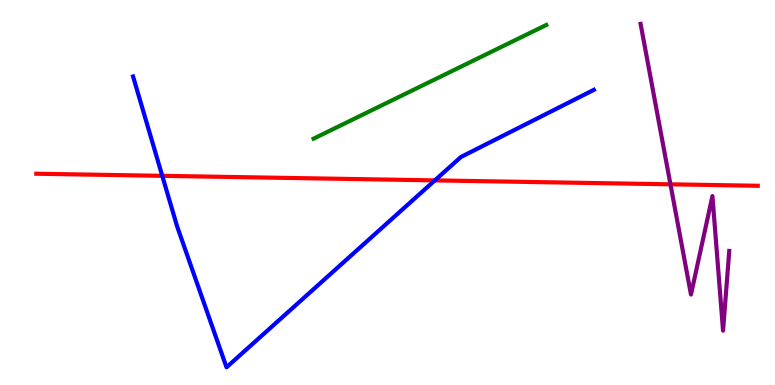[{'lines': ['blue', 'red'], 'intersections': [{'x': 2.09, 'y': 5.43}, {'x': 5.61, 'y': 5.31}]}, {'lines': ['green', 'red'], 'intersections': []}, {'lines': ['purple', 'red'], 'intersections': [{'x': 8.65, 'y': 5.21}]}, {'lines': ['blue', 'green'], 'intersections': []}, {'lines': ['blue', 'purple'], 'intersections': []}, {'lines': ['green', 'purple'], 'intersections': []}]